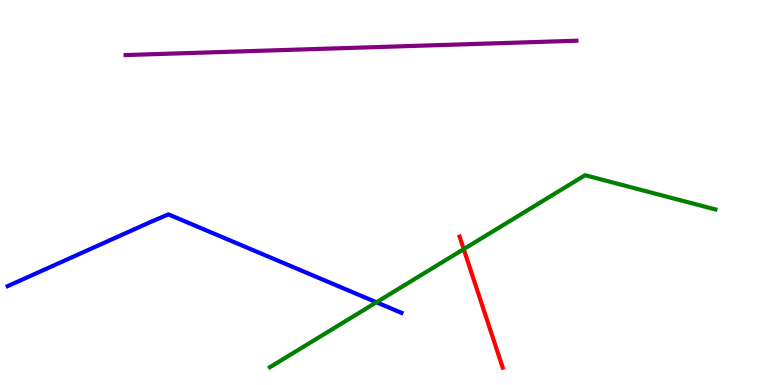[{'lines': ['blue', 'red'], 'intersections': []}, {'lines': ['green', 'red'], 'intersections': [{'x': 5.98, 'y': 3.53}]}, {'lines': ['purple', 'red'], 'intersections': []}, {'lines': ['blue', 'green'], 'intersections': [{'x': 4.86, 'y': 2.15}]}, {'lines': ['blue', 'purple'], 'intersections': []}, {'lines': ['green', 'purple'], 'intersections': []}]